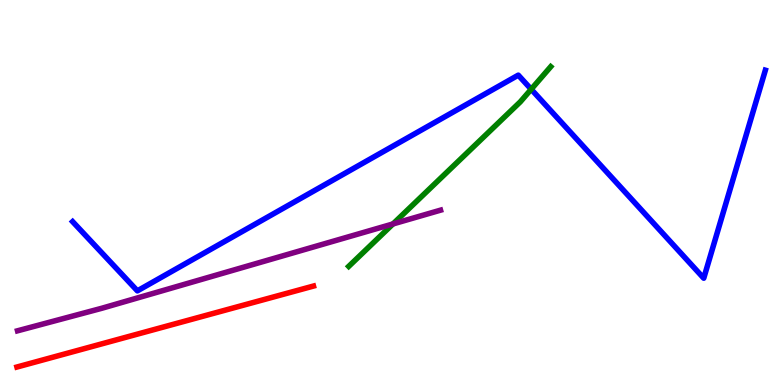[{'lines': ['blue', 'red'], 'intersections': []}, {'lines': ['green', 'red'], 'intersections': []}, {'lines': ['purple', 'red'], 'intersections': []}, {'lines': ['blue', 'green'], 'intersections': [{'x': 6.85, 'y': 7.68}]}, {'lines': ['blue', 'purple'], 'intersections': []}, {'lines': ['green', 'purple'], 'intersections': [{'x': 5.07, 'y': 4.18}]}]